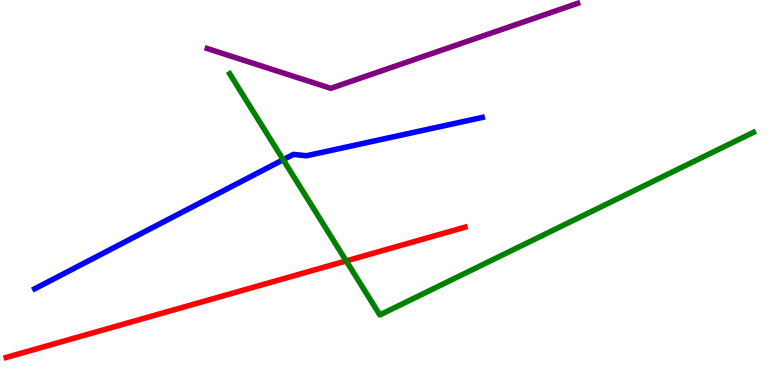[{'lines': ['blue', 'red'], 'intersections': []}, {'lines': ['green', 'red'], 'intersections': [{'x': 4.47, 'y': 3.22}]}, {'lines': ['purple', 'red'], 'intersections': []}, {'lines': ['blue', 'green'], 'intersections': [{'x': 3.65, 'y': 5.85}]}, {'lines': ['blue', 'purple'], 'intersections': []}, {'lines': ['green', 'purple'], 'intersections': []}]